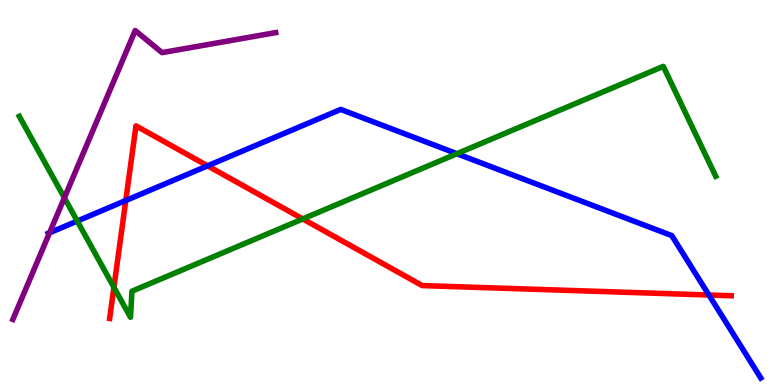[{'lines': ['blue', 'red'], 'intersections': [{'x': 1.62, 'y': 4.79}, {'x': 2.68, 'y': 5.69}, {'x': 9.15, 'y': 2.34}]}, {'lines': ['green', 'red'], 'intersections': [{'x': 1.47, 'y': 2.54}, {'x': 3.91, 'y': 4.31}]}, {'lines': ['purple', 'red'], 'intersections': []}, {'lines': ['blue', 'green'], 'intersections': [{'x': 0.997, 'y': 4.26}, {'x': 5.9, 'y': 6.01}]}, {'lines': ['blue', 'purple'], 'intersections': [{'x': 0.639, 'y': 3.95}]}, {'lines': ['green', 'purple'], 'intersections': [{'x': 0.831, 'y': 4.86}]}]